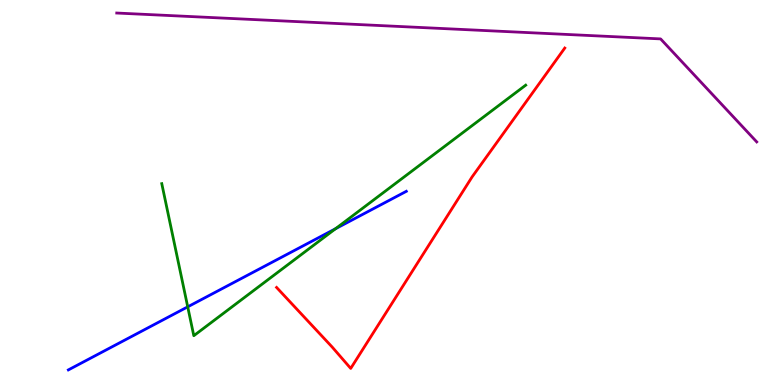[{'lines': ['blue', 'red'], 'intersections': []}, {'lines': ['green', 'red'], 'intersections': []}, {'lines': ['purple', 'red'], 'intersections': []}, {'lines': ['blue', 'green'], 'intersections': [{'x': 2.42, 'y': 2.03}, {'x': 4.33, 'y': 4.06}]}, {'lines': ['blue', 'purple'], 'intersections': []}, {'lines': ['green', 'purple'], 'intersections': []}]